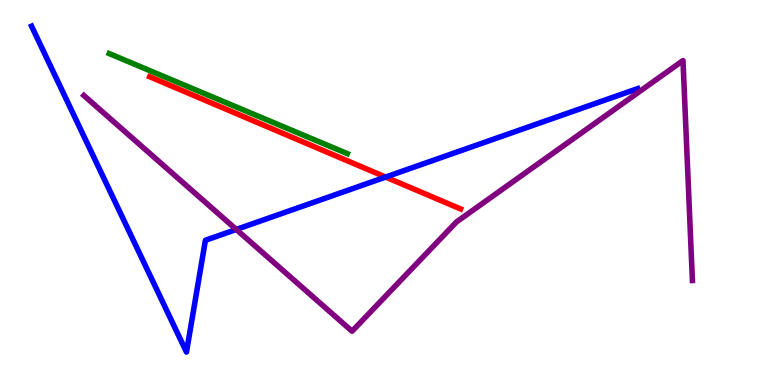[{'lines': ['blue', 'red'], 'intersections': [{'x': 4.98, 'y': 5.4}]}, {'lines': ['green', 'red'], 'intersections': []}, {'lines': ['purple', 'red'], 'intersections': []}, {'lines': ['blue', 'green'], 'intersections': []}, {'lines': ['blue', 'purple'], 'intersections': [{'x': 3.05, 'y': 4.04}]}, {'lines': ['green', 'purple'], 'intersections': []}]